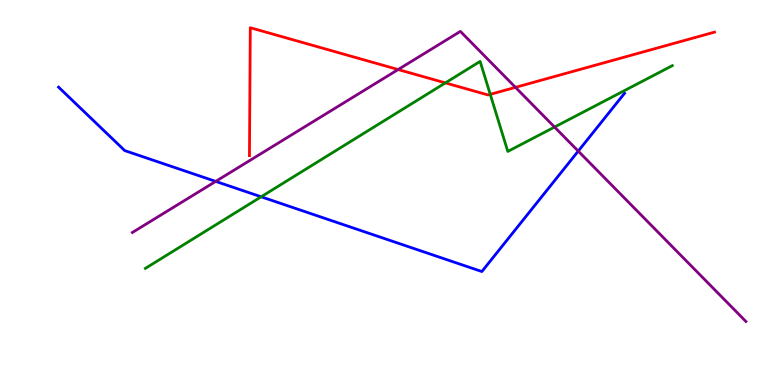[{'lines': ['blue', 'red'], 'intersections': []}, {'lines': ['green', 'red'], 'intersections': [{'x': 5.75, 'y': 7.85}, {'x': 6.33, 'y': 7.55}]}, {'lines': ['purple', 'red'], 'intersections': [{'x': 5.14, 'y': 8.19}, {'x': 6.65, 'y': 7.73}]}, {'lines': ['blue', 'green'], 'intersections': [{'x': 3.37, 'y': 4.89}]}, {'lines': ['blue', 'purple'], 'intersections': [{'x': 2.78, 'y': 5.29}, {'x': 7.46, 'y': 6.07}]}, {'lines': ['green', 'purple'], 'intersections': [{'x': 7.16, 'y': 6.7}]}]